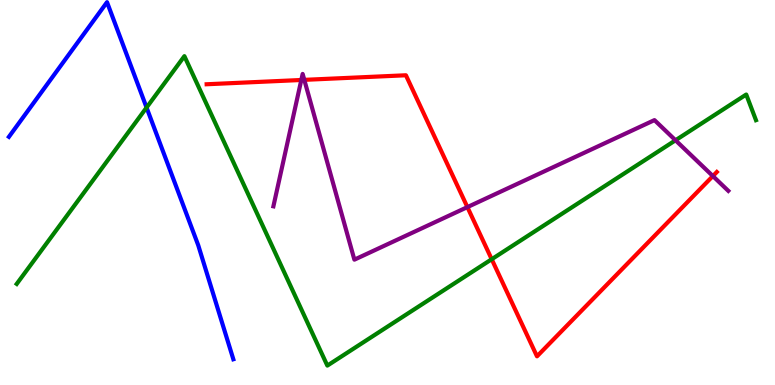[{'lines': ['blue', 'red'], 'intersections': []}, {'lines': ['green', 'red'], 'intersections': [{'x': 6.34, 'y': 3.27}]}, {'lines': ['purple', 'red'], 'intersections': [{'x': 3.89, 'y': 7.92}, {'x': 3.93, 'y': 7.93}, {'x': 6.03, 'y': 4.62}, {'x': 9.2, 'y': 5.43}]}, {'lines': ['blue', 'green'], 'intersections': [{'x': 1.89, 'y': 7.21}]}, {'lines': ['blue', 'purple'], 'intersections': []}, {'lines': ['green', 'purple'], 'intersections': [{'x': 8.72, 'y': 6.36}]}]